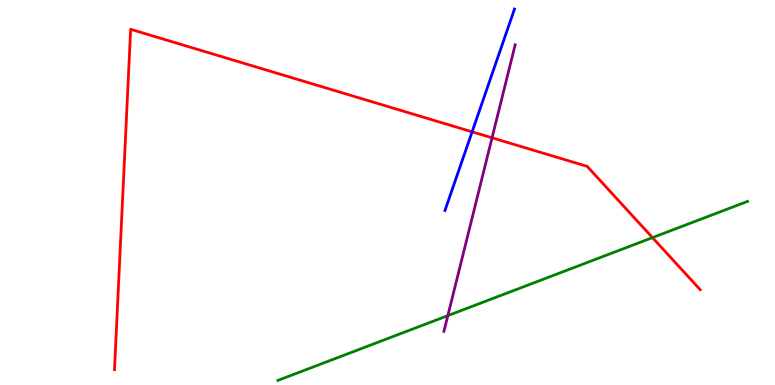[{'lines': ['blue', 'red'], 'intersections': [{'x': 6.09, 'y': 6.58}]}, {'lines': ['green', 'red'], 'intersections': [{'x': 8.42, 'y': 3.83}]}, {'lines': ['purple', 'red'], 'intersections': [{'x': 6.35, 'y': 6.42}]}, {'lines': ['blue', 'green'], 'intersections': []}, {'lines': ['blue', 'purple'], 'intersections': []}, {'lines': ['green', 'purple'], 'intersections': [{'x': 5.78, 'y': 1.8}]}]